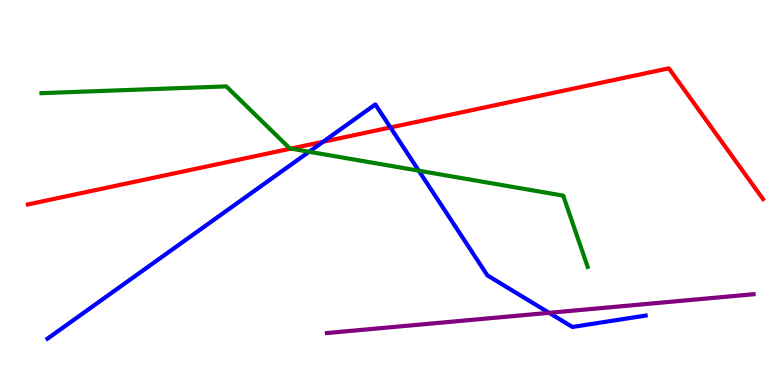[{'lines': ['blue', 'red'], 'intersections': [{'x': 4.17, 'y': 6.32}, {'x': 5.04, 'y': 6.69}]}, {'lines': ['green', 'red'], 'intersections': [{'x': 3.75, 'y': 6.14}]}, {'lines': ['purple', 'red'], 'intersections': []}, {'lines': ['blue', 'green'], 'intersections': [{'x': 3.99, 'y': 6.06}, {'x': 5.4, 'y': 5.57}]}, {'lines': ['blue', 'purple'], 'intersections': [{'x': 7.09, 'y': 1.87}]}, {'lines': ['green', 'purple'], 'intersections': []}]